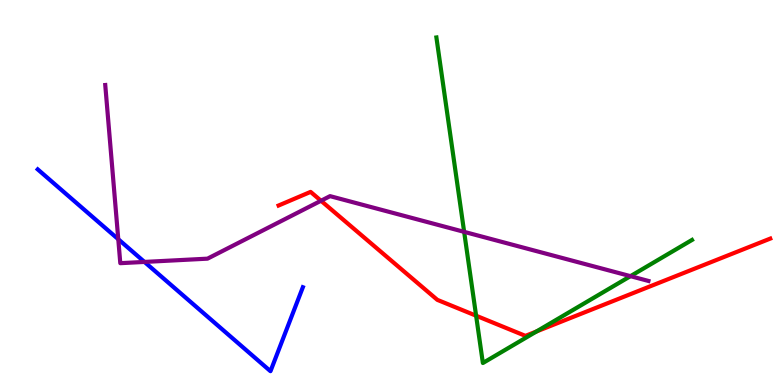[{'lines': ['blue', 'red'], 'intersections': []}, {'lines': ['green', 'red'], 'intersections': [{'x': 6.14, 'y': 1.8}, {'x': 6.92, 'y': 1.39}]}, {'lines': ['purple', 'red'], 'intersections': [{'x': 4.14, 'y': 4.79}]}, {'lines': ['blue', 'green'], 'intersections': []}, {'lines': ['blue', 'purple'], 'intersections': [{'x': 1.53, 'y': 3.79}, {'x': 1.86, 'y': 3.2}]}, {'lines': ['green', 'purple'], 'intersections': [{'x': 5.99, 'y': 3.98}, {'x': 8.14, 'y': 2.83}]}]